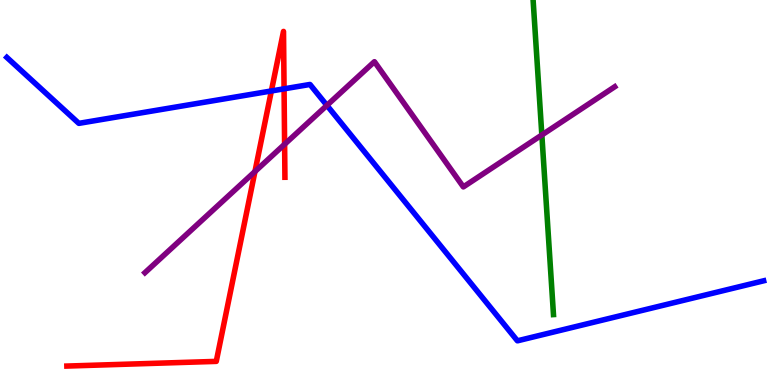[{'lines': ['blue', 'red'], 'intersections': [{'x': 3.5, 'y': 7.64}, {'x': 3.67, 'y': 7.69}]}, {'lines': ['green', 'red'], 'intersections': []}, {'lines': ['purple', 'red'], 'intersections': [{'x': 3.29, 'y': 5.54}, {'x': 3.67, 'y': 6.25}]}, {'lines': ['blue', 'green'], 'intersections': []}, {'lines': ['blue', 'purple'], 'intersections': [{'x': 4.22, 'y': 7.26}]}, {'lines': ['green', 'purple'], 'intersections': [{'x': 6.99, 'y': 6.49}]}]